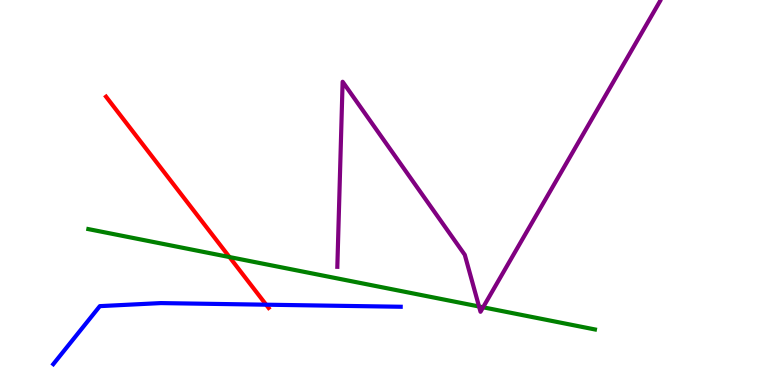[{'lines': ['blue', 'red'], 'intersections': [{'x': 3.43, 'y': 2.09}]}, {'lines': ['green', 'red'], 'intersections': [{'x': 2.96, 'y': 3.32}]}, {'lines': ['purple', 'red'], 'intersections': []}, {'lines': ['blue', 'green'], 'intersections': []}, {'lines': ['blue', 'purple'], 'intersections': []}, {'lines': ['green', 'purple'], 'intersections': [{'x': 6.18, 'y': 2.04}, {'x': 6.23, 'y': 2.02}]}]